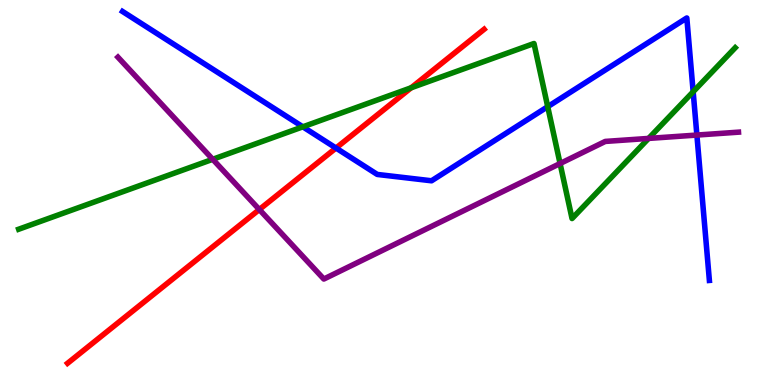[{'lines': ['blue', 'red'], 'intersections': [{'x': 4.34, 'y': 6.15}]}, {'lines': ['green', 'red'], 'intersections': [{'x': 5.31, 'y': 7.72}]}, {'lines': ['purple', 'red'], 'intersections': [{'x': 3.35, 'y': 4.56}]}, {'lines': ['blue', 'green'], 'intersections': [{'x': 3.91, 'y': 6.71}, {'x': 7.07, 'y': 7.23}, {'x': 8.94, 'y': 7.62}]}, {'lines': ['blue', 'purple'], 'intersections': [{'x': 8.99, 'y': 6.49}]}, {'lines': ['green', 'purple'], 'intersections': [{'x': 2.74, 'y': 5.86}, {'x': 7.23, 'y': 5.75}, {'x': 8.37, 'y': 6.4}]}]